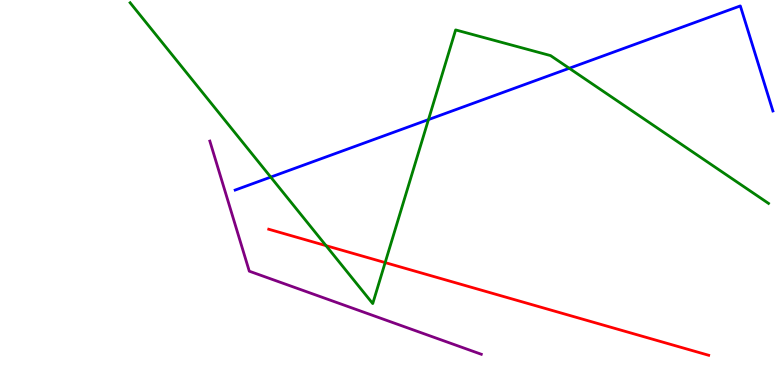[{'lines': ['blue', 'red'], 'intersections': []}, {'lines': ['green', 'red'], 'intersections': [{'x': 4.21, 'y': 3.62}, {'x': 4.97, 'y': 3.18}]}, {'lines': ['purple', 'red'], 'intersections': []}, {'lines': ['blue', 'green'], 'intersections': [{'x': 3.49, 'y': 5.4}, {'x': 5.53, 'y': 6.89}, {'x': 7.35, 'y': 8.23}]}, {'lines': ['blue', 'purple'], 'intersections': []}, {'lines': ['green', 'purple'], 'intersections': []}]